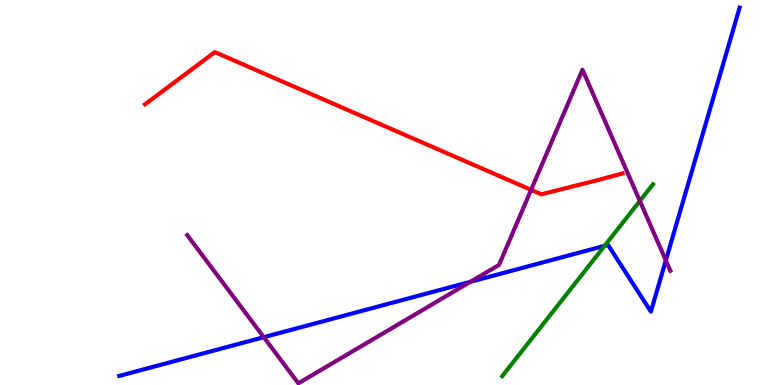[{'lines': ['blue', 'red'], 'intersections': []}, {'lines': ['green', 'red'], 'intersections': []}, {'lines': ['purple', 'red'], 'intersections': [{'x': 6.85, 'y': 5.07}]}, {'lines': ['blue', 'green'], 'intersections': [{'x': 7.8, 'y': 3.61}]}, {'lines': ['blue', 'purple'], 'intersections': [{'x': 3.4, 'y': 1.24}, {'x': 6.07, 'y': 2.68}, {'x': 8.59, 'y': 3.24}]}, {'lines': ['green', 'purple'], 'intersections': [{'x': 8.26, 'y': 4.78}]}]